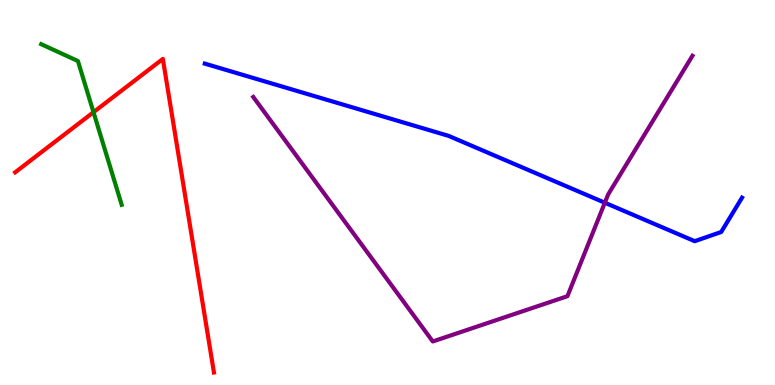[{'lines': ['blue', 'red'], 'intersections': []}, {'lines': ['green', 'red'], 'intersections': [{'x': 1.21, 'y': 7.09}]}, {'lines': ['purple', 'red'], 'intersections': []}, {'lines': ['blue', 'green'], 'intersections': []}, {'lines': ['blue', 'purple'], 'intersections': [{'x': 7.8, 'y': 4.73}]}, {'lines': ['green', 'purple'], 'intersections': []}]